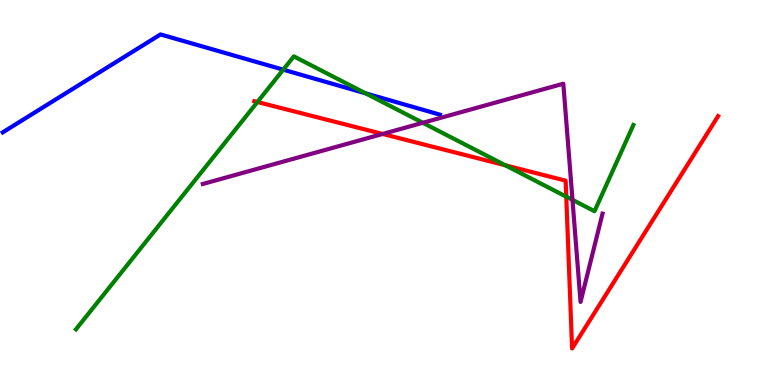[{'lines': ['blue', 'red'], 'intersections': []}, {'lines': ['green', 'red'], 'intersections': [{'x': 3.32, 'y': 7.35}, {'x': 6.52, 'y': 5.71}, {'x': 7.31, 'y': 4.89}]}, {'lines': ['purple', 'red'], 'intersections': [{'x': 4.94, 'y': 6.52}]}, {'lines': ['blue', 'green'], 'intersections': [{'x': 3.65, 'y': 8.19}, {'x': 4.72, 'y': 7.58}]}, {'lines': ['blue', 'purple'], 'intersections': []}, {'lines': ['green', 'purple'], 'intersections': [{'x': 5.46, 'y': 6.81}, {'x': 7.39, 'y': 4.81}]}]